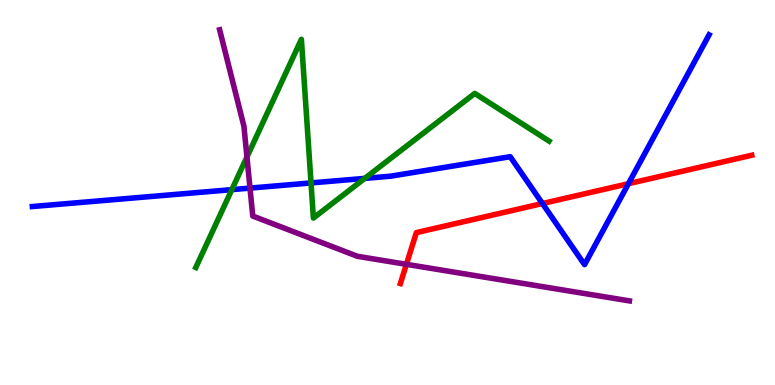[{'lines': ['blue', 'red'], 'intersections': [{'x': 7.0, 'y': 4.71}, {'x': 8.11, 'y': 5.23}]}, {'lines': ['green', 'red'], 'intersections': []}, {'lines': ['purple', 'red'], 'intersections': [{'x': 5.24, 'y': 3.13}]}, {'lines': ['blue', 'green'], 'intersections': [{'x': 2.99, 'y': 5.07}, {'x': 4.01, 'y': 5.25}, {'x': 4.71, 'y': 5.37}]}, {'lines': ['blue', 'purple'], 'intersections': [{'x': 3.23, 'y': 5.11}]}, {'lines': ['green', 'purple'], 'intersections': [{'x': 3.19, 'y': 5.92}]}]